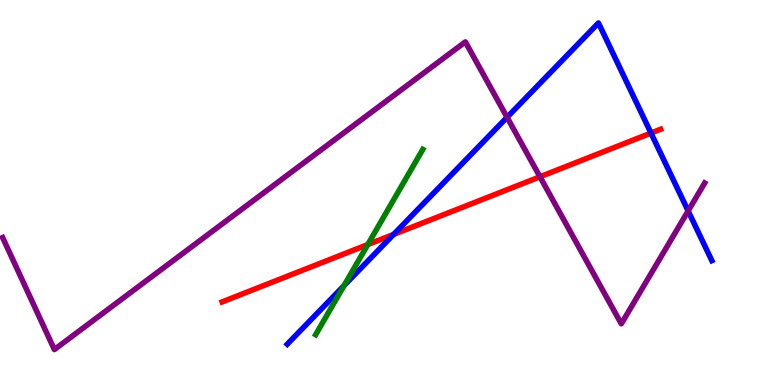[{'lines': ['blue', 'red'], 'intersections': [{'x': 5.08, 'y': 3.91}, {'x': 8.4, 'y': 6.54}]}, {'lines': ['green', 'red'], 'intersections': [{'x': 4.75, 'y': 3.65}]}, {'lines': ['purple', 'red'], 'intersections': [{'x': 6.97, 'y': 5.41}]}, {'lines': ['blue', 'green'], 'intersections': [{'x': 4.44, 'y': 2.58}]}, {'lines': ['blue', 'purple'], 'intersections': [{'x': 6.54, 'y': 6.95}, {'x': 8.88, 'y': 4.52}]}, {'lines': ['green', 'purple'], 'intersections': []}]